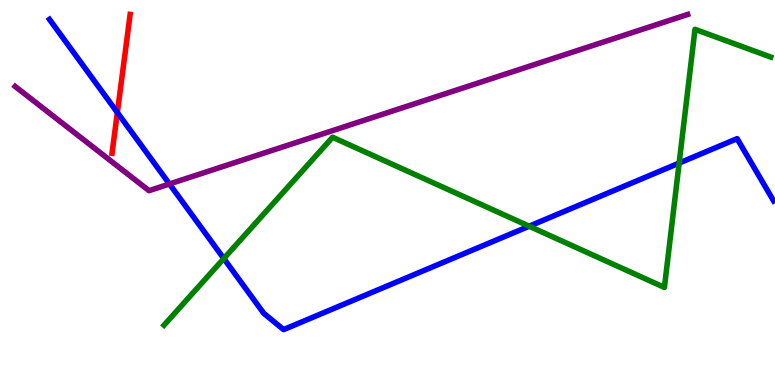[{'lines': ['blue', 'red'], 'intersections': [{'x': 1.51, 'y': 7.08}]}, {'lines': ['green', 'red'], 'intersections': []}, {'lines': ['purple', 'red'], 'intersections': []}, {'lines': ['blue', 'green'], 'intersections': [{'x': 2.89, 'y': 3.28}, {'x': 6.83, 'y': 4.12}, {'x': 8.76, 'y': 5.76}]}, {'lines': ['blue', 'purple'], 'intersections': [{'x': 2.19, 'y': 5.22}]}, {'lines': ['green', 'purple'], 'intersections': []}]